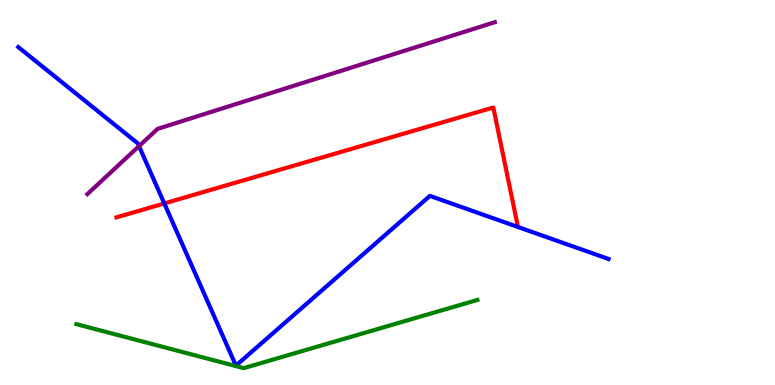[{'lines': ['blue', 'red'], 'intersections': [{'x': 2.12, 'y': 4.72}]}, {'lines': ['green', 'red'], 'intersections': []}, {'lines': ['purple', 'red'], 'intersections': []}, {'lines': ['blue', 'green'], 'intersections': []}, {'lines': ['blue', 'purple'], 'intersections': [{'x': 1.79, 'y': 6.2}]}, {'lines': ['green', 'purple'], 'intersections': []}]